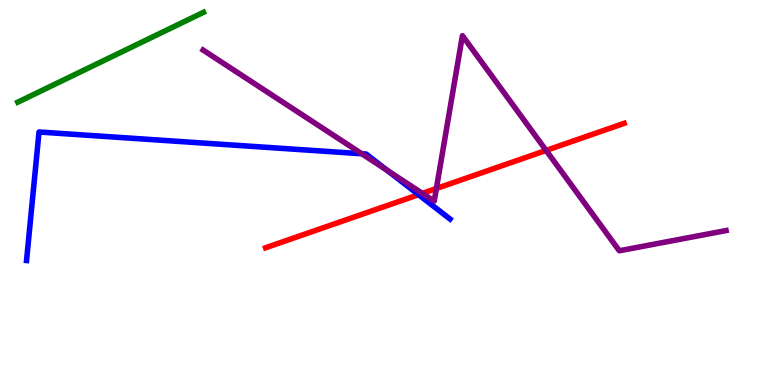[{'lines': ['blue', 'red'], 'intersections': [{'x': 5.4, 'y': 4.94}]}, {'lines': ['green', 'red'], 'intersections': []}, {'lines': ['purple', 'red'], 'intersections': [{'x': 5.45, 'y': 4.98}, {'x': 5.63, 'y': 5.1}, {'x': 7.05, 'y': 6.09}]}, {'lines': ['blue', 'green'], 'intersections': []}, {'lines': ['blue', 'purple'], 'intersections': [{'x': 4.67, 'y': 6.01}, {'x': 5.0, 'y': 5.58}]}, {'lines': ['green', 'purple'], 'intersections': []}]